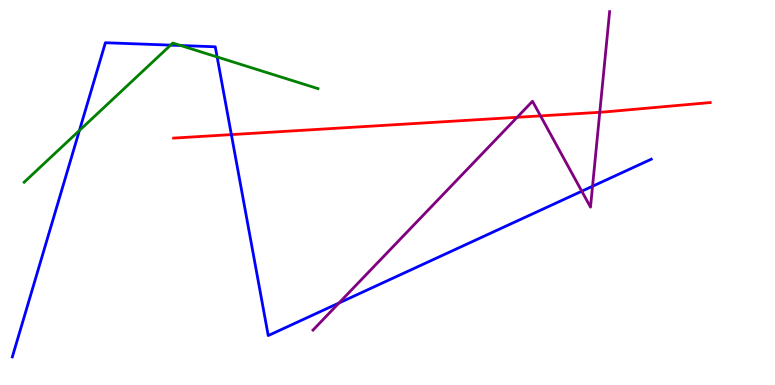[{'lines': ['blue', 'red'], 'intersections': [{'x': 2.99, 'y': 6.5}]}, {'lines': ['green', 'red'], 'intersections': []}, {'lines': ['purple', 'red'], 'intersections': [{'x': 6.67, 'y': 6.95}, {'x': 6.97, 'y': 6.99}, {'x': 7.74, 'y': 7.08}]}, {'lines': ['blue', 'green'], 'intersections': [{'x': 1.02, 'y': 6.61}, {'x': 2.2, 'y': 8.83}, {'x': 2.33, 'y': 8.82}, {'x': 2.8, 'y': 8.52}]}, {'lines': ['blue', 'purple'], 'intersections': [{'x': 4.37, 'y': 2.13}, {'x': 7.51, 'y': 5.03}, {'x': 7.65, 'y': 5.16}]}, {'lines': ['green', 'purple'], 'intersections': []}]